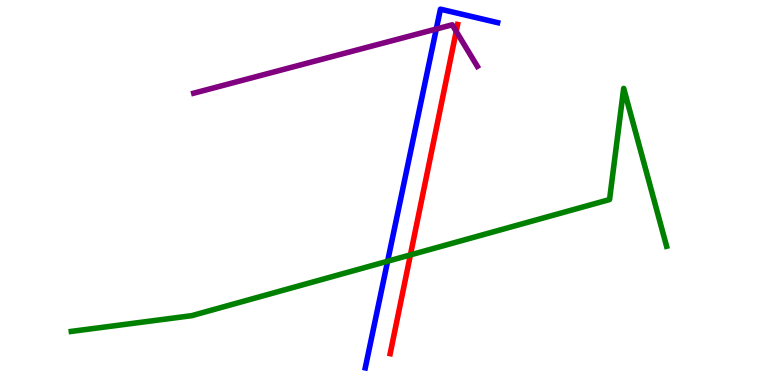[{'lines': ['blue', 'red'], 'intersections': []}, {'lines': ['green', 'red'], 'intersections': [{'x': 5.3, 'y': 3.38}]}, {'lines': ['purple', 'red'], 'intersections': [{'x': 5.89, 'y': 9.18}]}, {'lines': ['blue', 'green'], 'intersections': [{'x': 5.0, 'y': 3.21}]}, {'lines': ['blue', 'purple'], 'intersections': [{'x': 5.63, 'y': 9.25}]}, {'lines': ['green', 'purple'], 'intersections': []}]